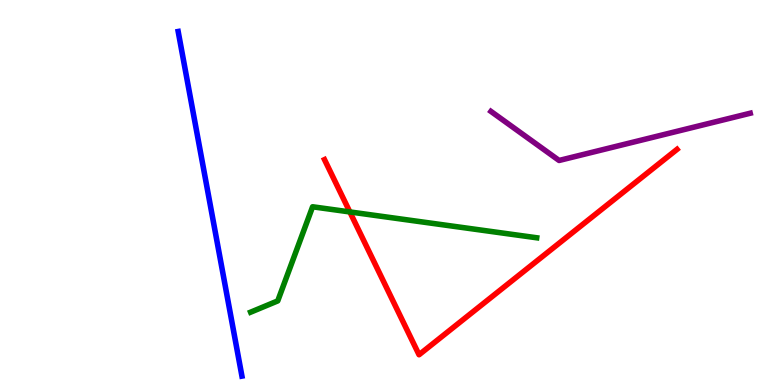[{'lines': ['blue', 'red'], 'intersections': []}, {'lines': ['green', 'red'], 'intersections': [{'x': 4.51, 'y': 4.5}]}, {'lines': ['purple', 'red'], 'intersections': []}, {'lines': ['blue', 'green'], 'intersections': []}, {'lines': ['blue', 'purple'], 'intersections': []}, {'lines': ['green', 'purple'], 'intersections': []}]